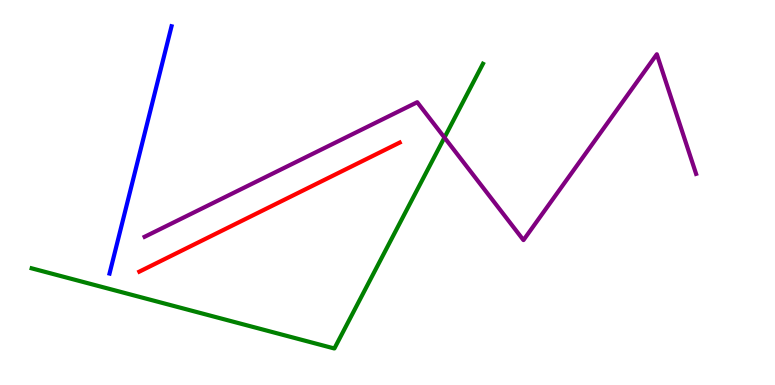[{'lines': ['blue', 'red'], 'intersections': []}, {'lines': ['green', 'red'], 'intersections': []}, {'lines': ['purple', 'red'], 'intersections': []}, {'lines': ['blue', 'green'], 'intersections': []}, {'lines': ['blue', 'purple'], 'intersections': []}, {'lines': ['green', 'purple'], 'intersections': [{'x': 5.73, 'y': 6.43}]}]